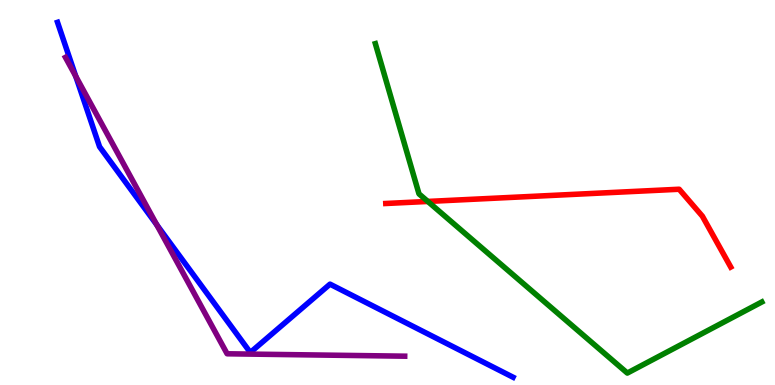[{'lines': ['blue', 'red'], 'intersections': []}, {'lines': ['green', 'red'], 'intersections': [{'x': 5.52, 'y': 4.77}]}, {'lines': ['purple', 'red'], 'intersections': []}, {'lines': ['blue', 'green'], 'intersections': []}, {'lines': ['blue', 'purple'], 'intersections': [{'x': 0.977, 'y': 8.02}, {'x': 2.02, 'y': 4.16}]}, {'lines': ['green', 'purple'], 'intersections': []}]